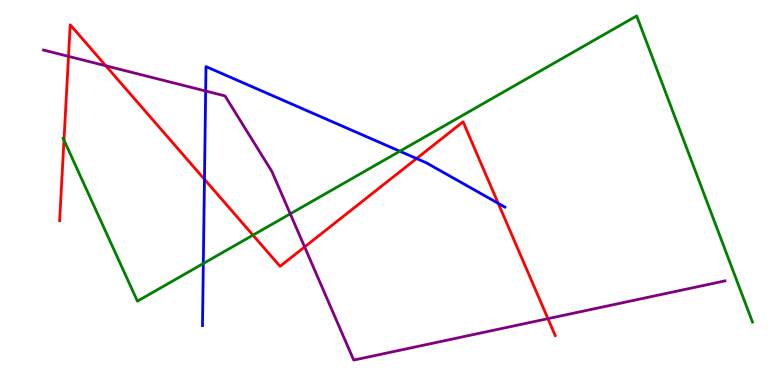[{'lines': ['blue', 'red'], 'intersections': [{'x': 2.64, 'y': 5.34}, {'x': 5.37, 'y': 5.88}, {'x': 6.43, 'y': 4.72}]}, {'lines': ['green', 'red'], 'intersections': [{'x': 0.826, 'y': 6.36}, {'x': 3.26, 'y': 3.89}]}, {'lines': ['purple', 'red'], 'intersections': [{'x': 0.884, 'y': 8.54}, {'x': 1.37, 'y': 8.29}, {'x': 3.93, 'y': 3.59}, {'x': 7.07, 'y': 1.72}]}, {'lines': ['blue', 'green'], 'intersections': [{'x': 2.62, 'y': 3.16}, {'x': 5.16, 'y': 6.07}]}, {'lines': ['blue', 'purple'], 'intersections': [{'x': 2.65, 'y': 7.64}]}, {'lines': ['green', 'purple'], 'intersections': [{'x': 3.75, 'y': 4.45}]}]